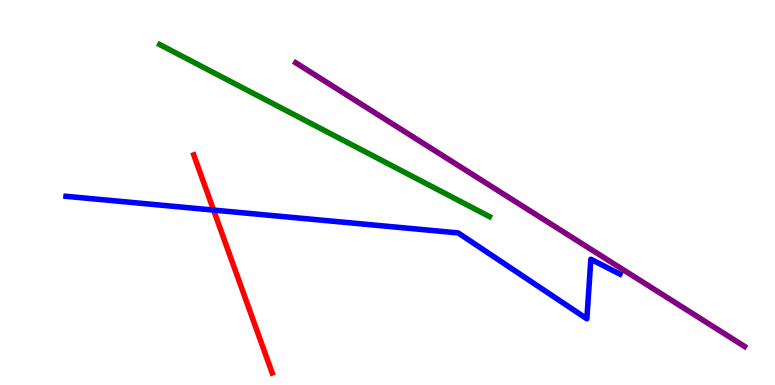[{'lines': ['blue', 'red'], 'intersections': [{'x': 2.76, 'y': 4.54}]}, {'lines': ['green', 'red'], 'intersections': []}, {'lines': ['purple', 'red'], 'intersections': []}, {'lines': ['blue', 'green'], 'intersections': []}, {'lines': ['blue', 'purple'], 'intersections': []}, {'lines': ['green', 'purple'], 'intersections': []}]